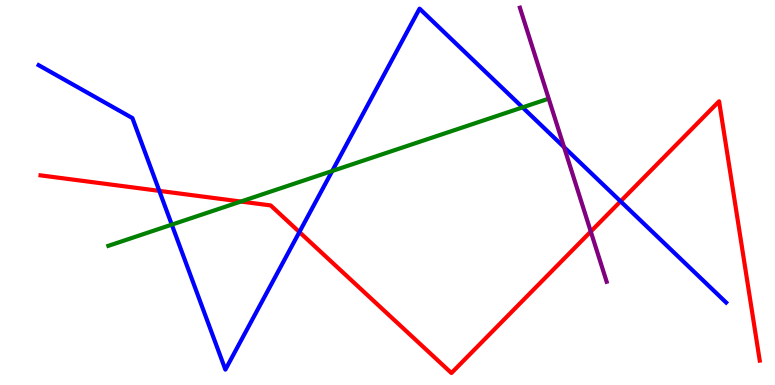[{'lines': ['blue', 'red'], 'intersections': [{'x': 2.06, 'y': 5.04}, {'x': 3.86, 'y': 3.97}, {'x': 8.01, 'y': 4.77}]}, {'lines': ['green', 'red'], 'intersections': [{'x': 3.11, 'y': 4.77}]}, {'lines': ['purple', 'red'], 'intersections': [{'x': 7.62, 'y': 3.99}]}, {'lines': ['blue', 'green'], 'intersections': [{'x': 2.22, 'y': 4.17}, {'x': 4.29, 'y': 5.56}, {'x': 6.74, 'y': 7.21}]}, {'lines': ['blue', 'purple'], 'intersections': [{'x': 7.28, 'y': 6.18}]}, {'lines': ['green', 'purple'], 'intersections': []}]